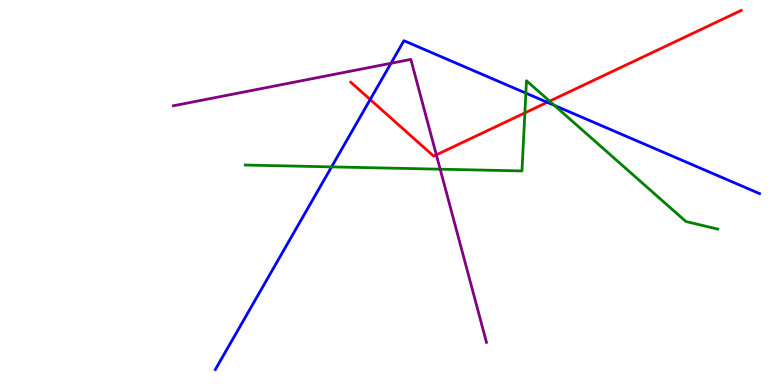[{'lines': ['blue', 'red'], 'intersections': [{'x': 4.78, 'y': 7.41}, {'x': 7.06, 'y': 7.34}]}, {'lines': ['green', 'red'], 'intersections': [{'x': 6.77, 'y': 7.07}, {'x': 7.09, 'y': 7.37}]}, {'lines': ['purple', 'red'], 'intersections': [{'x': 5.63, 'y': 5.98}]}, {'lines': ['blue', 'green'], 'intersections': [{'x': 4.28, 'y': 5.67}, {'x': 6.79, 'y': 7.58}, {'x': 7.15, 'y': 7.26}]}, {'lines': ['blue', 'purple'], 'intersections': [{'x': 5.04, 'y': 8.36}]}, {'lines': ['green', 'purple'], 'intersections': [{'x': 5.68, 'y': 5.61}]}]